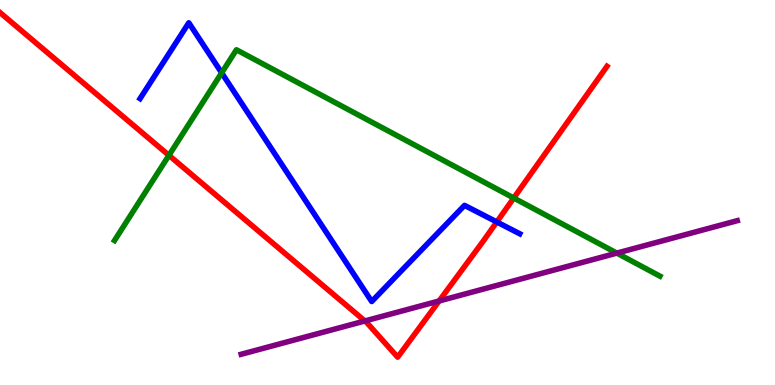[{'lines': ['blue', 'red'], 'intersections': [{'x': 6.41, 'y': 4.23}]}, {'lines': ['green', 'red'], 'intersections': [{'x': 2.18, 'y': 5.97}, {'x': 6.63, 'y': 4.86}]}, {'lines': ['purple', 'red'], 'intersections': [{'x': 4.71, 'y': 1.66}, {'x': 5.67, 'y': 2.18}]}, {'lines': ['blue', 'green'], 'intersections': [{'x': 2.86, 'y': 8.11}]}, {'lines': ['blue', 'purple'], 'intersections': []}, {'lines': ['green', 'purple'], 'intersections': [{'x': 7.96, 'y': 3.43}]}]